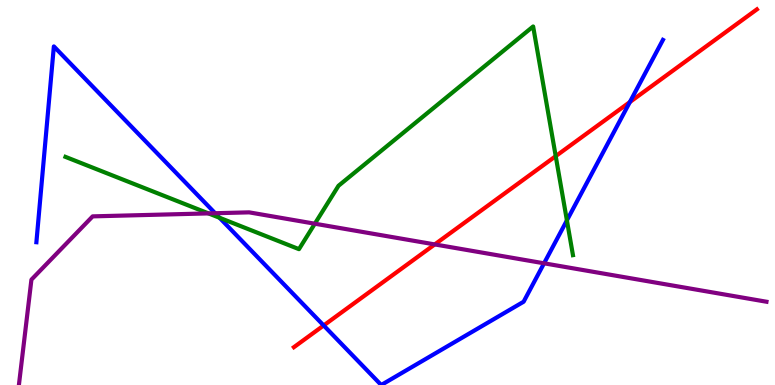[{'lines': ['blue', 'red'], 'intersections': [{'x': 4.18, 'y': 1.55}, {'x': 8.13, 'y': 7.35}]}, {'lines': ['green', 'red'], 'intersections': [{'x': 7.17, 'y': 5.94}]}, {'lines': ['purple', 'red'], 'intersections': [{'x': 5.61, 'y': 3.65}]}, {'lines': ['blue', 'green'], 'intersections': [{'x': 2.83, 'y': 4.34}, {'x': 7.31, 'y': 4.28}]}, {'lines': ['blue', 'purple'], 'intersections': [{'x': 2.78, 'y': 4.46}, {'x': 7.02, 'y': 3.16}]}, {'lines': ['green', 'purple'], 'intersections': [{'x': 2.69, 'y': 4.46}, {'x': 4.06, 'y': 4.19}]}]